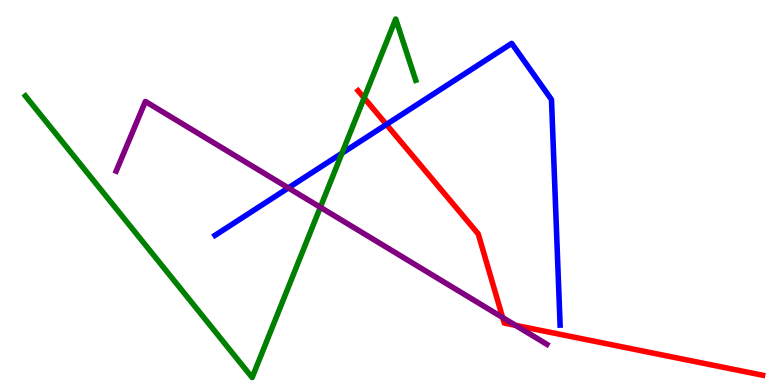[{'lines': ['blue', 'red'], 'intersections': [{'x': 4.99, 'y': 6.77}]}, {'lines': ['green', 'red'], 'intersections': [{'x': 4.7, 'y': 7.46}]}, {'lines': ['purple', 'red'], 'intersections': [{'x': 6.49, 'y': 1.75}, {'x': 6.65, 'y': 1.55}]}, {'lines': ['blue', 'green'], 'intersections': [{'x': 4.41, 'y': 6.02}]}, {'lines': ['blue', 'purple'], 'intersections': [{'x': 3.72, 'y': 5.12}]}, {'lines': ['green', 'purple'], 'intersections': [{'x': 4.13, 'y': 4.62}]}]